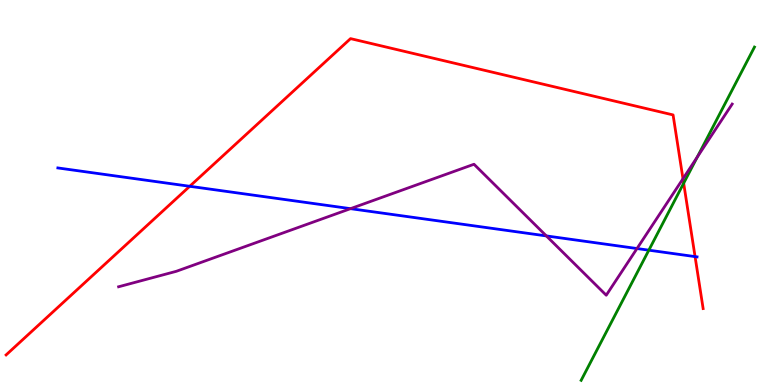[{'lines': ['blue', 'red'], 'intersections': [{'x': 2.45, 'y': 5.16}, {'x': 8.97, 'y': 3.33}]}, {'lines': ['green', 'red'], 'intersections': [{'x': 8.82, 'y': 5.24}]}, {'lines': ['purple', 'red'], 'intersections': [{'x': 8.81, 'y': 5.36}]}, {'lines': ['blue', 'green'], 'intersections': [{'x': 8.37, 'y': 3.5}]}, {'lines': ['blue', 'purple'], 'intersections': [{'x': 4.52, 'y': 4.58}, {'x': 7.05, 'y': 3.87}, {'x': 8.22, 'y': 3.54}]}, {'lines': ['green', 'purple'], 'intersections': [{'x': 9.0, 'y': 5.92}]}]